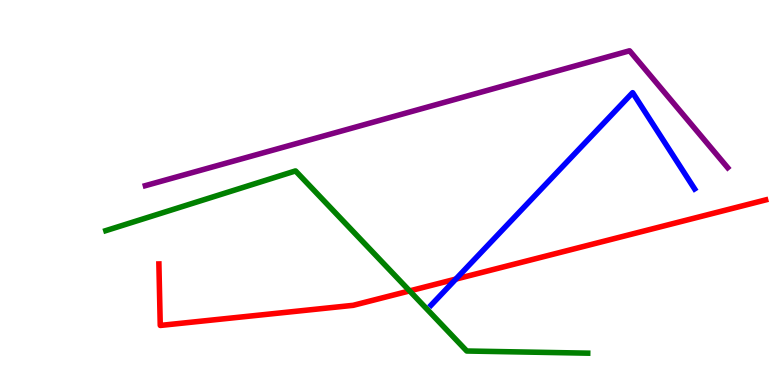[{'lines': ['blue', 'red'], 'intersections': [{'x': 5.88, 'y': 2.75}]}, {'lines': ['green', 'red'], 'intersections': [{'x': 5.29, 'y': 2.44}]}, {'lines': ['purple', 'red'], 'intersections': []}, {'lines': ['blue', 'green'], 'intersections': []}, {'lines': ['blue', 'purple'], 'intersections': []}, {'lines': ['green', 'purple'], 'intersections': []}]